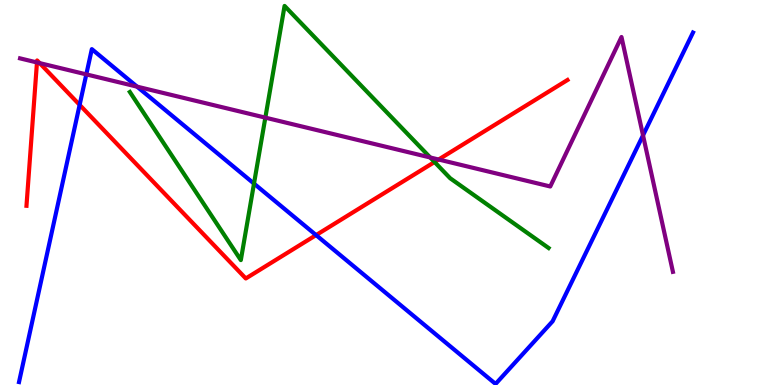[{'lines': ['blue', 'red'], 'intersections': [{'x': 1.03, 'y': 7.28}, {'x': 4.08, 'y': 3.89}]}, {'lines': ['green', 'red'], 'intersections': [{'x': 5.61, 'y': 5.79}]}, {'lines': ['purple', 'red'], 'intersections': [{'x': 0.477, 'y': 8.38}, {'x': 0.512, 'y': 8.36}, {'x': 5.66, 'y': 5.86}]}, {'lines': ['blue', 'green'], 'intersections': [{'x': 3.28, 'y': 5.23}]}, {'lines': ['blue', 'purple'], 'intersections': [{'x': 1.11, 'y': 8.07}, {'x': 1.77, 'y': 7.75}, {'x': 8.3, 'y': 6.48}]}, {'lines': ['green', 'purple'], 'intersections': [{'x': 3.42, 'y': 6.94}, {'x': 5.55, 'y': 5.91}]}]